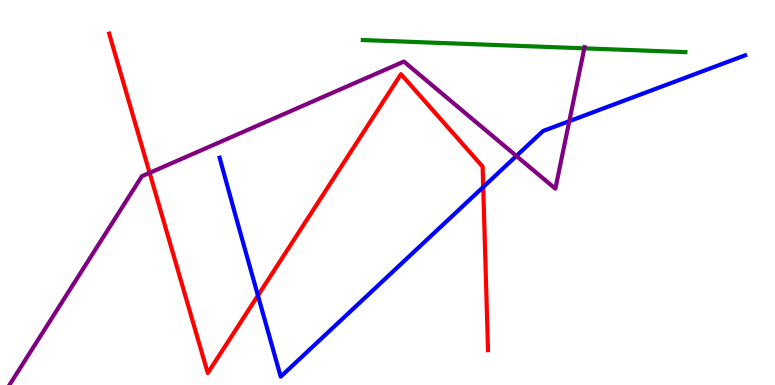[{'lines': ['blue', 'red'], 'intersections': [{'x': 3.33, 'y': 2.33}, {'x': 6.24, 'y': 5.14}]}, {'lines': ['green', 'red'], 'intersections': []}, {'lines': ['purple', 'red'], 'intersections': [{'x': 1.93, 'y': 5.51}]}, {'lines': ['blue', 'green'], 'intersections': []}, {'lines': ['blue', 'purple'], 'intersections': [{'x': 6.66, 'y': 5.95}, {'x': 7.35, 'y': 6.85}]}, {'lines': ['green', 'purple'], 'intersections': [{'x': 7.54, 'y': 8.74}]}]